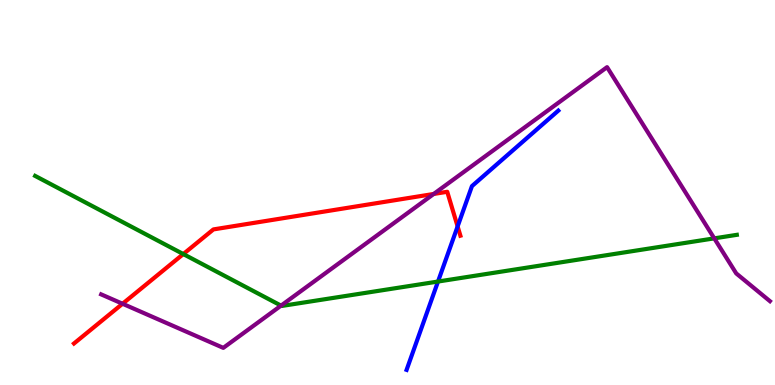[{'lines': ['blue', 'red'], 'intersections': [{'x': 5.9, 'y': 4.12}]}, {'lines': ['green', 'red'], 'intersections': [{'x': 2.37, 'y': 3.4}]}, {'lines': ['purple', 'red'], 'intersections': [{'x': 1.58, 'y': 2.11}, {'x': 5.6, 'y': 4.96}]}, {'lines': ['blue', 'green'], 'intersections': [{'x': 5.65, 'y': 2.69}]}, {'lines': ['blue', 'purple'], 'intersections': []}, {'lines': ['green', 'purple'], 'intersections': [{'x': 3.63, 'y': 2.06}, {'x': 9.22, 'y': 3.81}]}]